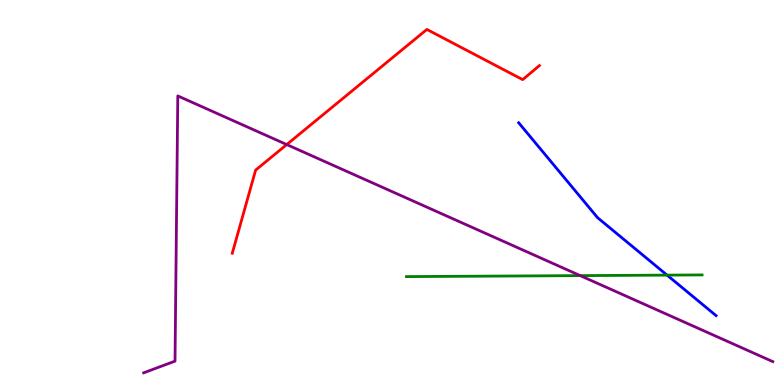[{'lines': ['blue', 'red'], 'intersections': []}, {'lines': ['green', 'red'], 'intersections': []}, {'lines': ['purple', 'red'], 'intersections': [{'x': 3.7, 'y': 6.25}]}, {'lines': ['blue', 'green'], 'intersections': [{'x': 8.61, 'y': 2.85}]}, {'lines': ['blue', 'purple'], 'intersections': []}, {'lines': ['green', 'purple'], 'intersections': [{'x': 7.49, 'y': 2.84}]}]